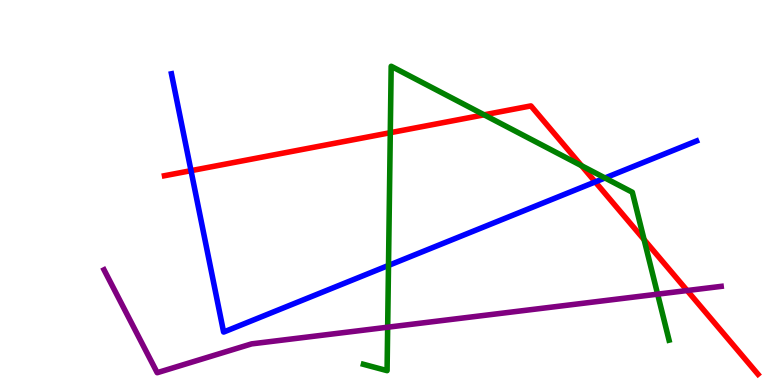[{'lines': ['blue', 'red'], 'intersections': [{'x': 2.46, 'y': 5.57}, {'x': 7.68, 'y': 5.28}]}, {'lines': ['green', 'red'], 'intersections': [{'x': 5.04, 'y': 6.55}, {'x': 6.25, 'y': 7.02}, {'x': 7.5, 'y': 5.7}, {'x': 8.31, 'y': 3.78}]}, {'lines': ['purple', 'red'], 'intersections': [{'x': 8.87, 'y': 2.45}]}, {'lines': ['blue', 'green'], 'intersections': [{'x': 5.01, 'y': 3.11}, {'x': 7.81, 'y': 5.38}]}, {'lines': ['blue', 'purple'], 'intersections': []}, {'lines': ['green', 'purple'], 'intersections': [{'x': 5.0, 'y': 1.5}, {'x': 8.49, 'y': 2.36}]}]